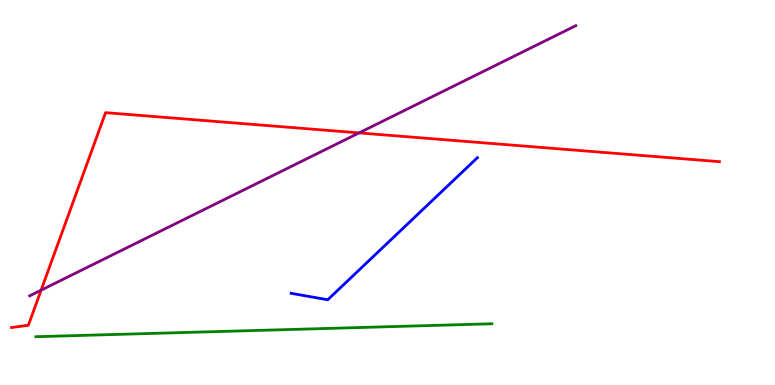[{'lines': ['blue', 'red'], 'intersections': []}, {'lines': ['green', 'red'], 'intersections': []}, {'lines': ['purple', 'red'], 'intersections': [{'x': 0.53, 'y': 2.46}, {'x': 4.63, 'y': 6.55}]}, {'lines': ['blue', 'green'], 'intersections': []}, {'lines': ['blue', 'purple'], 'intersections': []}, {'lines': ['green', 'purple'], 'intersections': []}]